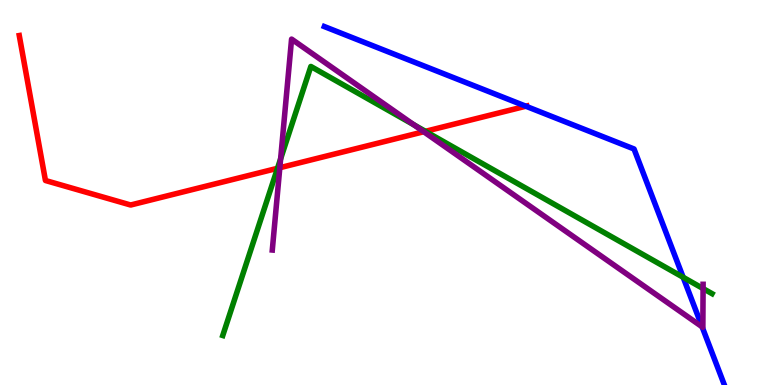[{'lines': ['blue', 'red'], 'intersections': [{'x': 6.78, 'y': 7.24}]}, {'lines': ['green', 'red'], 'intersections': [{'x': 3.58, 'y': 5.63}, {'x': 5.49, 'y': 6.59}]}, {'lines': ['purple', 'red'], 'intersections': [{'x': 3.61, 'y': 5.64}, {'x': 5.47, 'y': 6.58}]}, {'lines': ['blue', 'green'], 'intersections': [{'x': 8.81, 'y': 2.8}]}, {'lines': ['blue', 'purple'], 'intersections': [{'x': 9.06, 'y': 1.51}]}, {'lines': ['green', 'purple'], 'intersections': [{'x': 3.62, 'y': 5.88}, {'x': 5.34, 'y': 6.76}, {'x': 9.07, 'y': 2.5}]}]